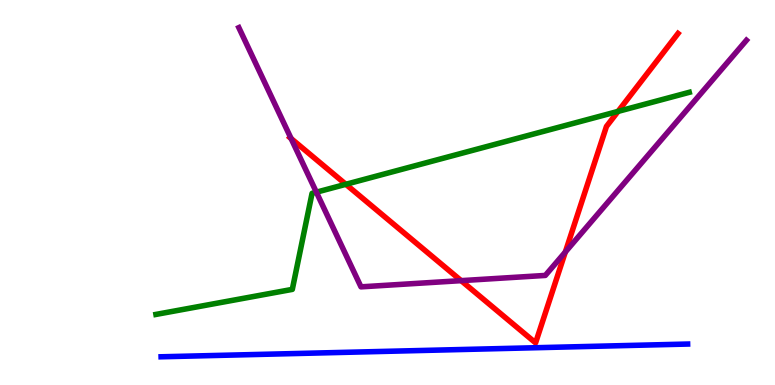[{'lines': ['blue', 'red'], 'intersections': []}, {'lines': ['green', 'red'], 'intersections': [{'x': 4.46, 'y': 5.21}, {'x': 7.97, 'y': 7.11}]}, {'lines': ['purple', 'red'], 'intersections': [{'x': 3.76, 'y': 6.4}, {'x': 5.95, 'y': 2.71}, {'x': 7.29, 'y': 3.45}]}, {'lines': ['blue', 'green'], 'intersections': []}, {'lines': ['blue', 'purple'], 'intersections': []}, {'lines': ['green', 'purple'], 'intersections': [{'x': 4.08, 'y': 5.01}]}]